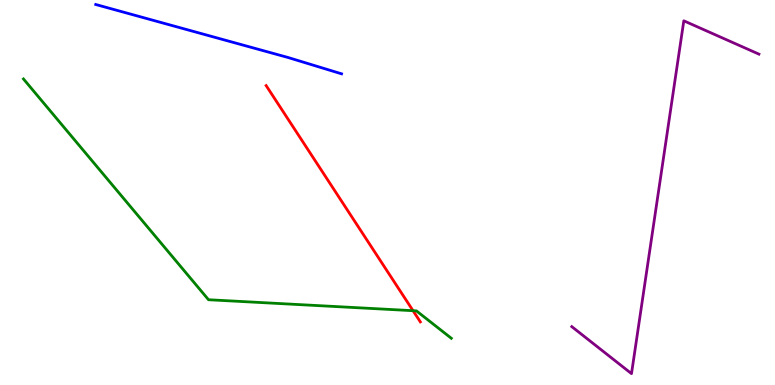[{'lines': ['blue', 'red'], 'intersections': []}, {'lines': ['green', 'red'], 'intersections': [{'x': 5.33, 'y': 1.93}]}, {'lines': ['purple', 'red'], 'intersections': []}, {'lines': ['blue', 'green'], 'intersections': []}, {'lines': ['blue', 'purple'], 'intersections': []}, {'lines': ['green', 'purple'], 'intersections': []}]